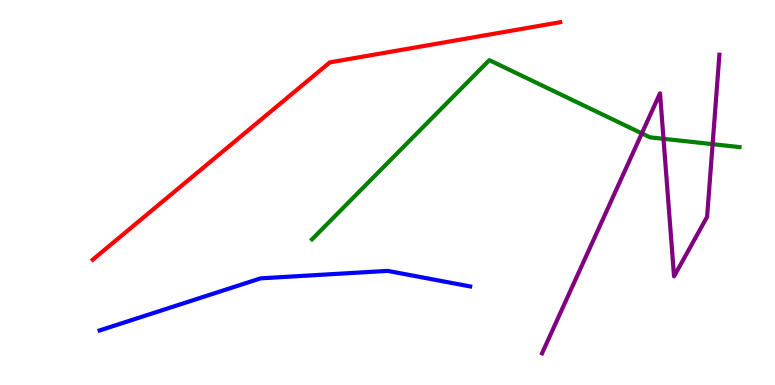[{'lines': ['blue', 'red'], 'intersections': []}, {'lines': ['green', 'red'], 'intersections': []}, {'lines': ['purple', 'red'], 'intersections': []}, {'lines': ['blue', 'green'], 'intersections': []}, {'lines': ['blue', 'purple'], 'intersections': []}, {'lines': ['green', 'purple'], 'intersections': [{'x': 8.28, 'y': 6.54}, {'x': 8.56, 'y': 6.39}, {'x': 9.19, 'y': 6.26}]}]